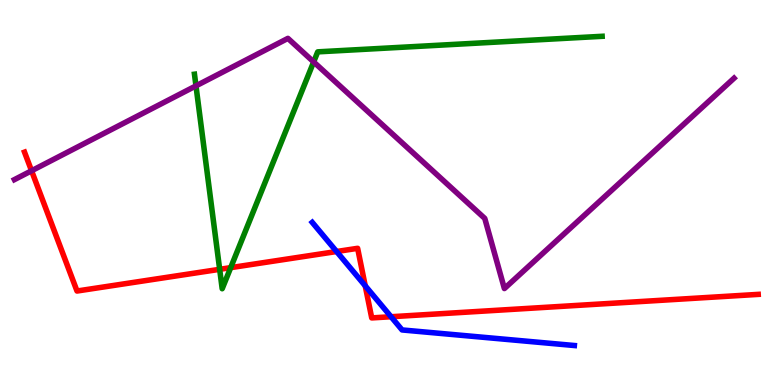[{'lines': ['blue', 'red'], 'intersections': [{'x': 4.34, 'y': 3.47}, {'x': 4.71, 'y': 2.58}, {'x': 5.05, 'y': 1.77}]}, {'lines': ['green', 'red'], 'intersections': [{'x': 2.83, 'y': 3.0}, {'x': 2.98, 'y': 3.05}]}, {'lines': ['purple', 'red'], 'intersections': [{'x': 0.407, 'y': 5.56}]}, {'lines': ['blue', 'green'], 'intersections': []}, {'lines': ['blue', 'purple'], 'intersections': []}, {'lines': ['green', 'purple'], 'intersections': [{'x': 2.53, 'y': 7.77}, {'x': 4.05, 'y': 8.39}]}]